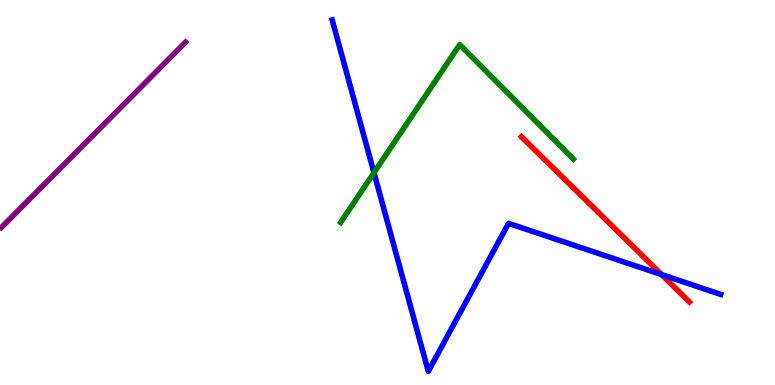[{'lines': ['blue', 'red'], 'intersections': [{'x': 8.54, 'y': 2.87}]}, {'lines': ['green', 'red'], 'intersections': []}, {'lines': ['purple', 'red'], 'intersections': []}, {'lines': ['blue', 'green'], 'intersections': [{'x': 4.83, 'y': 5.51}]}, {'lines': ['blue', 'purple'], 'intersections': []}, {'lines': ['green', 'purple'], 'intersections': []}]